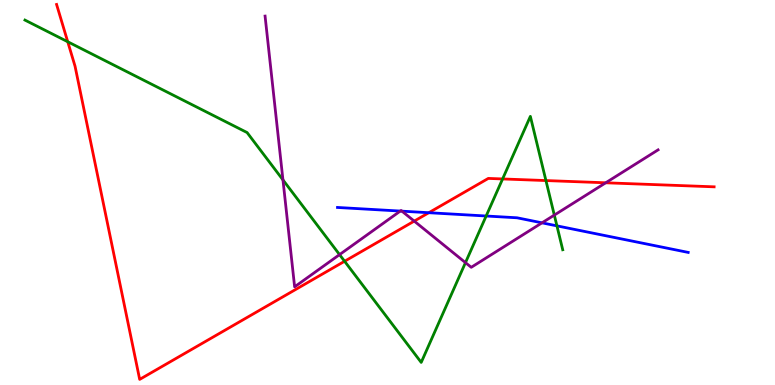[{'lines': ['blue', 'red'], 'intersections': [{'x': 5.53, 'y': 4.48}]}, {'lines': ['green', 'red'], 'intersections': [{'x': 0.874, 'y': 8.92}, {'x': 4.45, 'y': 3.21}, {'x': 6.49, 'y': 5.35}, {'x': 7.04, 'y': 5.31}]}, {'lines': ['purple', 'red'], 'intersections': [{'x': 5.34, 'y': 4.26}, {'x': 7.82, 'y': 5.25}]}, {'lines': ['blue', 'green'], 'intersections': [{'x': 6.27, 'y': 4.39}, {'x': 7.19, 'y': 4.13}]}, {'lines': ['blue', 'purple'], 'intersections': [{'x': 5.16, 'y': 4.52}, {'x': 5.19, 'y': 4.52}, {'x': 6.99, 'y': 4.21}]}, {'lines': ['green', 'purple'], 'intersections': [{'x': 3.65, 'y': 5.33}, {'x': 4.38, 'y': 3.39}, {'x': 6.01, 'y': 3.18}, {'x': 7.15, 'y': 4.41}]}]